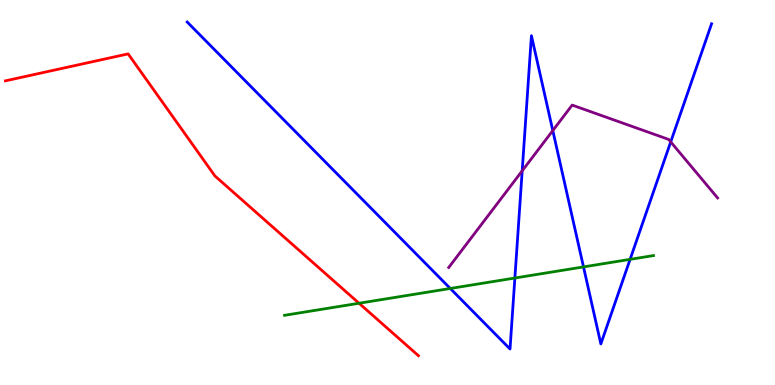[{'lines': ['blue', 'red'], 'intersections': []}, {'lines': ['green', 'red'], 'intersections': [{'x': 4.63, 'y': 2.12}]}, {'lines': ['purple', 'red'], 'intersections': []}, {'lines': ['blue', 'green'], 'intersections': [{'x': 5.81, 'y': 2.51}, {'x': 6.64, 'y': 2.78}, {'x': 7.53, 'y': 3.07}, {'x': 8.13, 'y': 3.26}]}, {'lines': ['blue', 'purple'], 'intersections': [{'x': 6.74, 'y': 5.56}, {'x': 7.13, 'y': 6.61}, {'x': 8.65, 'y': 6.31}]}, {'lines': ['green', 'purple'], 'intersections': []}]